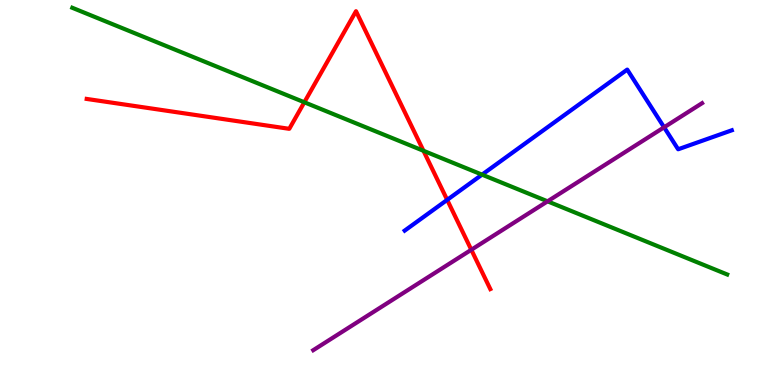[{'lines': ['blue', 'red'], 'intersections': [{'x': 5.77, 'y': 4.81}]}, {'lines': ['green', 'red'], 'intersections': [{'x': 3.93, 'y': 7.34}, {'x': 5.46, 'y': 6.08}]}, {'lines': ['purple', 'red'], 'intersections': [{'x': 6.08, 'y': 3.51}]}, {'lines': ['blue', 'green'], 'intersections': [{'x': 6.22, 'y': 5.46}]}, {'lines': ['blue', 'purple'], 'intersections': [{'x': 8.57, 'y': 6.69}]}, {'lines': ['green', 'purple'], 'intersections': [{'x': 7.07, 'y': 4.77}]}]